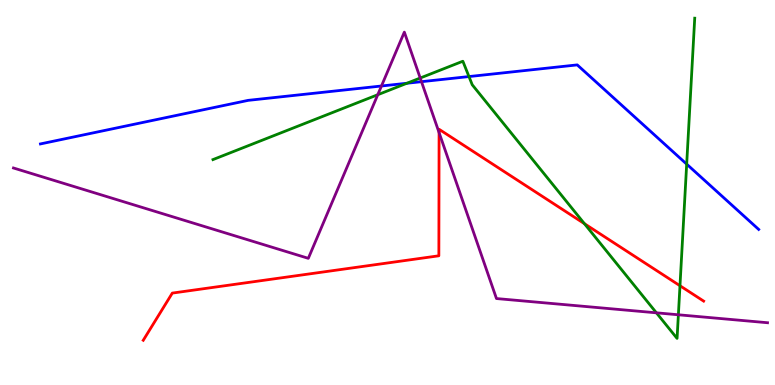[{'lines': ['blue', 'red'], 'intersections': []}, {'lines': ['green', 'red'], 'intersections': [{'x': 7.54, 'y': 4.19}, {'x': 8.77, 'y': 2.58}]}, {'lines': ['purple', 'red'], 'intersections': [{'x': 5.67, 'y': 6.56}]}, {'lines': ['blue', 'green'], 'intersections': [{'x': 5.25, 'y': 7.84}, {'x': 6.05, 'y': 8.01}, {'x': 8.86, 'y': 5.74}]}, {'lines': ['blue', 'purple'], 'intersections': [{'x': 4.92, 'y': 7.77}, {'x': 5.44, 'y': 7.88}]}, {'lines': ['green', 'purple'], 'intersections': [{'x': 4.87, 'y': 7.54}, {'x': 5.42, 'y': 7.97}, {'x': 8.47, 'y': 1.87}, {'x': 8.75, 'y': 1.82}]}]